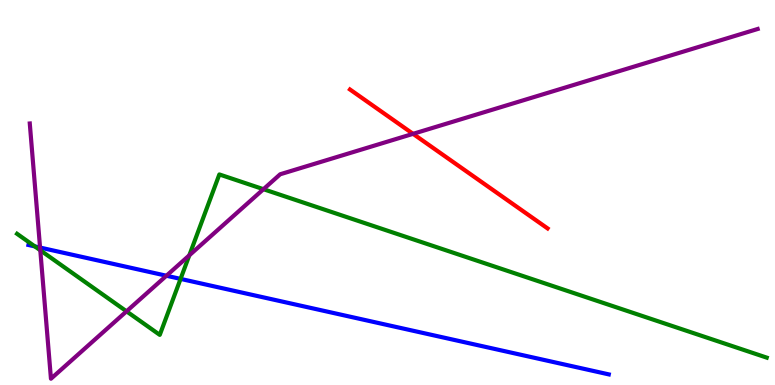[{'lines': ['blue', 'red'], 'intersections': []}, {'lines': ['green', 'red'], 'intersections': []}, {'lines': ['purple', 'red'], 'intersections': [{'x': 5.33, 'y': 6.52}]}, {'lines': ['blue', 'green'], 'intersections': [{'x': 0.449, 'y': 3.6}, {'x': 2.33, 'y': 2.76}]}, {'lines': ['blue', 'purple'], 'intersections': [{'x': 0.517, 'y': 3.57}, {'x': 2.15, 'y': 2.84}]}, {'lines': ['green', 'purple'], 'intersections': [{'x': 0.52, 'y': 3.5}, {'x': 1.63, 'y': 1.91}, {'x': 2.44, 'y': 3.37}, {'x': 3.4, 'y': 5.09}]}]